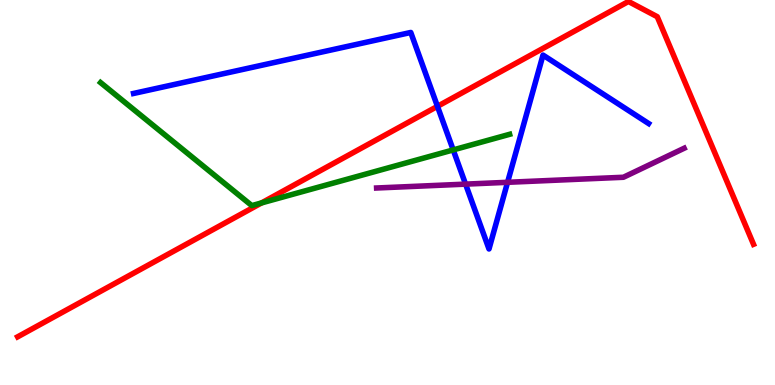[{'lines': ['blue', 'red'], 'intersections': [{'x': 5.64, 'y': 7.24}]}, {'lines': ['green', 'red'], 'intersections': [{'x': 3.37, 'y': 4.73}]}, {'lines': ['purple', 'red'], 'intersections': []}, {'lines': ['blue', 'green'], 'intersections': [{'x': 5.85, 'y': 6.11}]}, {'lines': ['blue', 'purple'], 'intersections': [{'x': 6.01, 'y': 5.22}, {'x': 6.55, 'y': 5.26}]}, {'lines': ['green', 'purple'], 'intersections': []}]